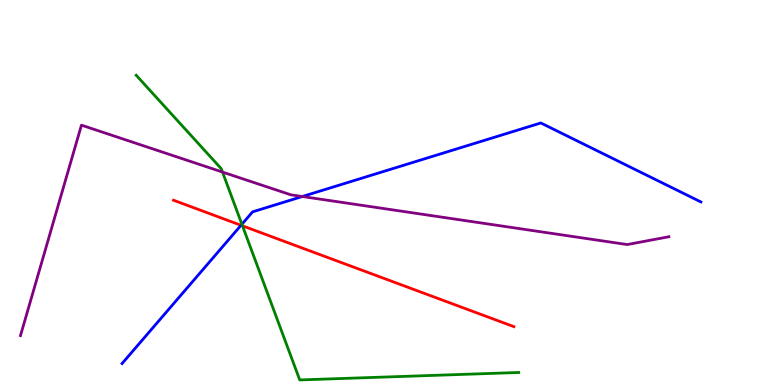[{'lines': ['blue', 'red'], 'intersections': [{'x': 3.11, 'y': 4.15}]}, {'lines': ['green', 'red'], 'intersections': [{'x': 3.13, 'y': 4.13}]}, {'lines': ['purple', 'red'], 'intersections': []}, {'lines': ['blue', 'green'], 'intersections': [{'x': 3.12, 'y': 4.17}]}, {'lines': ['blue', 'purple'], 'intersections': [{'x': 3.9, 'y': 4.9}]}, {'lines': ['green', 'purple'], 'intersections': [{'x': 2.87, 'y': 5.53}]}]